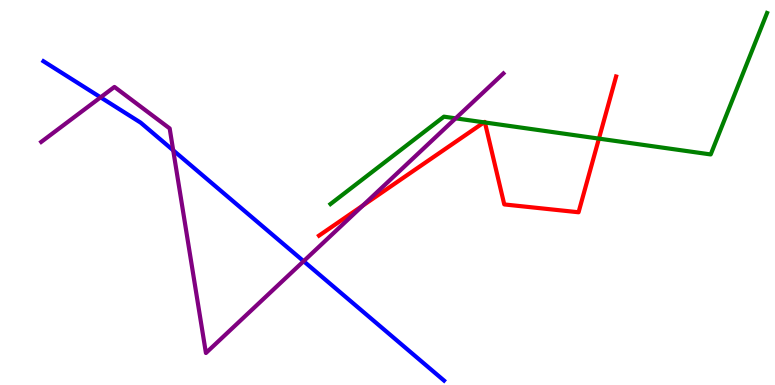[{'lines': ['blue', 'red'], 'intersections': []}, {'lines': ['green', 'red'], 'intersections': [{'x': 6.25, 'y': 6.82}, {'x': 6.26, 'y': 6.82}, {'x': 7.73, 'y': 6.4}]}, {'lines': ['purple', 'red'], 'intersections': [{'x': 4.68, 'y': 4.66}]}, {'lines': ['blue', 'green'], 'intersections': []}, {'lines': ['blue', 'purple'], 'intersections': [{'x': 1.3, 'y': 7.47}, {'x': 2.23, 'y': 6.1}, {'x': 3.92, 'y': 3.22}]}, {'lines': ['green', 'purple'], 'intersections': [{'x': 5.88, 'y': 6.93}]}]